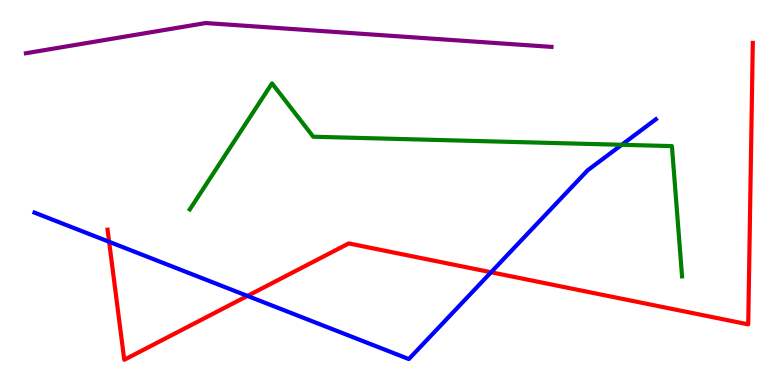[{'lines': ['blue', 'red'], 'intersections': [{'x': 1.41, 'y': 3.72}, {'x': 3.19, 'y': 2.31}, {'x': 6.34, 'y': 2.93}]}, {'lines': ['green', 'red'], 'intersections': []}, {'lines': ['purple', 'red'], 'intersections': []}, {'lines': ['blue', 'green'], 'intersections': [{'x': 8.02, 'y': 6.24}]}, {'lines': ['blue', 'purple'], 'intersections': []}, {'lines': ['green', 'purple'], 'intersections': []}]